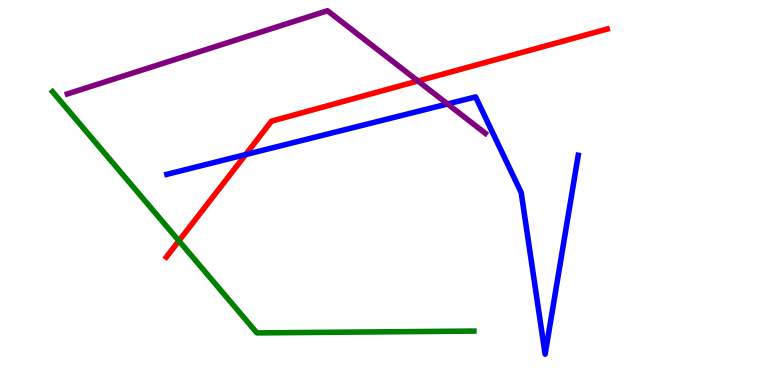[{'lines': ['blue', 'red'], 'intersections': [{'x': 3.17, 'y': 5.98}]}, {'lines': ['green', 'red'], 'intersections': [{'x': 2.31, 'y': 3.74}]}, {'lines': ['purple', 'red'], 'intersections': [{'x': 5.39, 'y': 7.9}]}, {'lines': ['blue', 'green'], 'intersections': []}, {'lines': ['blue', 'purple'], 'intersections': [{'x': 5.77, 'y': 7.3}]}, {'lines': ['green', 'purple'], 'intersections': []}]